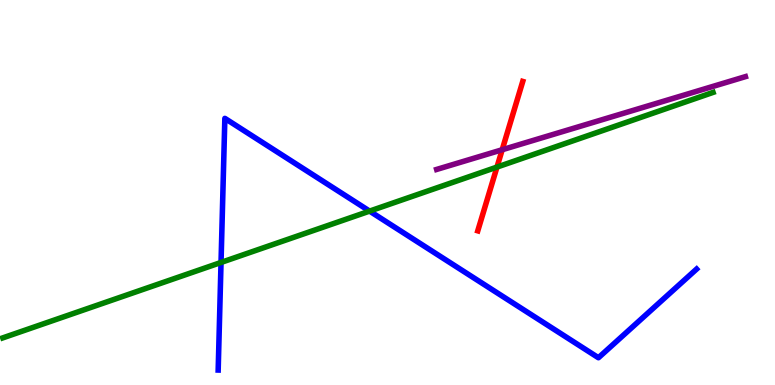[{'lines': ['blue', 'red'], 'intersections': []}, {'lines': ['green', 'red'], 'intersections': [{'x': 6.41, 'y': 5.66}]}, {'lines': ['purple', 'red'], 'intersections': [{'x': 6.48, 'y': 6.11}]}, {'lines': ['blue', 'green'], 'intersections': [{'x': 2.85, 'y': 3.18}, {'x': 4.77, 'y': 4.52}]}, {'lines': ['blue', 'purple'], 'intersections': []}, {'lines': ['green', 'purple'], 'intersections': []}]